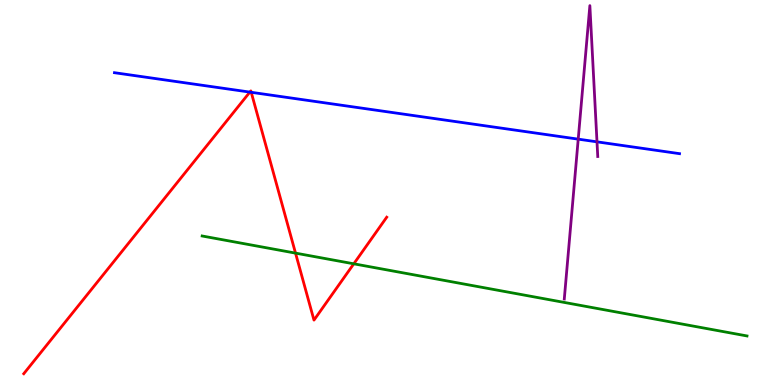[{'lines': ['blue', 'red'], 'intersections': [{'x': 3.22, 'y': 7.61}, {'x': 3.24, 'y': 7.6}]}, {'lines': ['green', 'red'], 'intersections': [{'x': 3.81, 'y': 3.43}, {'x': 4.56, 'y': 3.15}]}, {'lines': ['purple', 'red'], 'intersections': []}, {'lines': ['blue', 'green'], 'intersections': []}, {'lines': ['blue', 'purple'], 'intersections': [{'x': 7.46, 'y': 6.39}, {'x': 7.7, 'y': 6.32}]}, {'lines': ['green', 'purple'], 'intersections': []}]